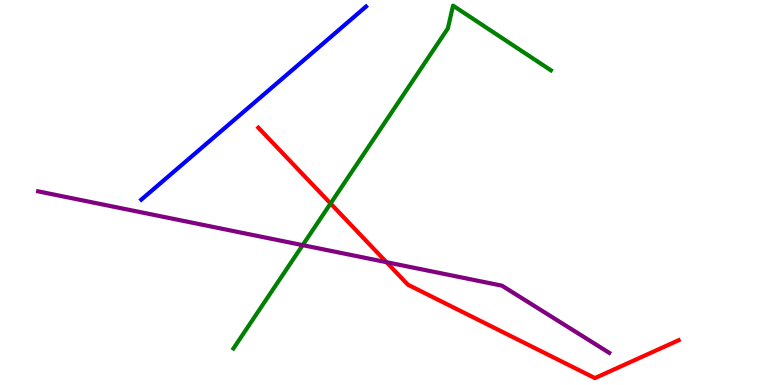[{'lines': ['blue', 'red'], 'intersections': []}, {'lines': ['green', 'red'], 'intersections': [{'x': 4.27, 'y': 4.71}]}, {'lines': ['purple', 'red'], 'intersections': [{'x': 4.99, 'y': 3.19}]}, {'lines': ['blue', 'green'], 'intersections': []}, {'lines': ['blue', 'purple'], 'intersections': []}, {'lines': ['green', 'purple'], 'intersections': [{'x': 3.91, 'y': 3.63}]}]